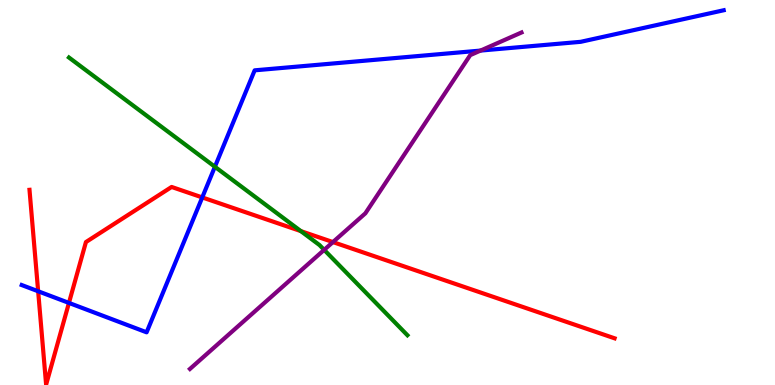[{'lines': ['blue', 'red'], 'intersections': [{'x': 0.492, 'y': 2.43}, {'x': 0.89, 'y': 2.13}, {'x': 2.61, 'y': 4.87}]}, {'lines': ['green', 'red'], 'intersections': [{'x': 3.88, 'y': 4.0}]}, {'lines': ['purple', 'red'], 'intersections': [{'x': 4.3, 'y': 3.71}]}, {'lines': ['blue', 'green'], 'intersections': [{'x': 2.77, 'y': 5.67}]}, {'lines': ['blue', 'purple'], 'intersections': [{'x': 6.2, 'y': 8.69}]}, {'lines': ['green', 'purple'], 'intersections': [{'x': 4.18, 'y': 3.51}]}]